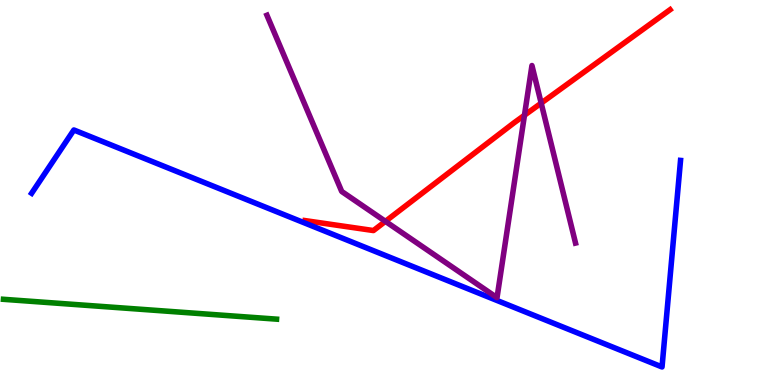[{'lines': ['blue', 'red'], 'intersections': []}, {'lines': ['green', 'red'], 'intersections': []}, {'lines': ['purple', 'red'], 'intersections': [{'x': 4.97, 'y': 4.25}, {'x': 6.77, 'y': 7.01}, {'x': 6.98, 'y': 7.32}]}, {'lines': ['blue', 'green'], 'intersections': []}, {'lines': ['blue', 'purple'], 'intersections': []}, {'lines': ['green', 'purple'], 'intersections': []}]